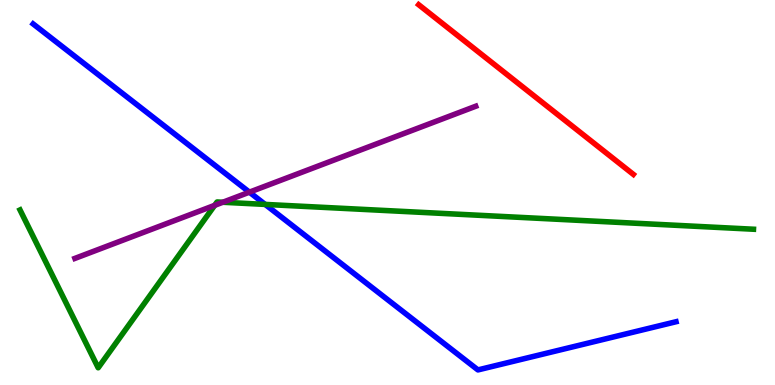[{'lines': ['blue', 'red'], 'intersections': []}, {'lines': ['green', 'red'], 'intersections': []}, {'lines': ['purple', 'red'], 'intersections': []}, {'lines': ['blue', 'green'], 'intersections': [{'x': 3.42, 'y': 4.69}]}, {'lines': ['blue', 'purple'], 'intersections': [{'x': 3.22, 'y': 5.01}]}, {'lines': ['green', 'purple'], 'intersections': [{'x': 2.77, 'y': 4.67}, {'x': 2.88, 'y': 4.75}]}]